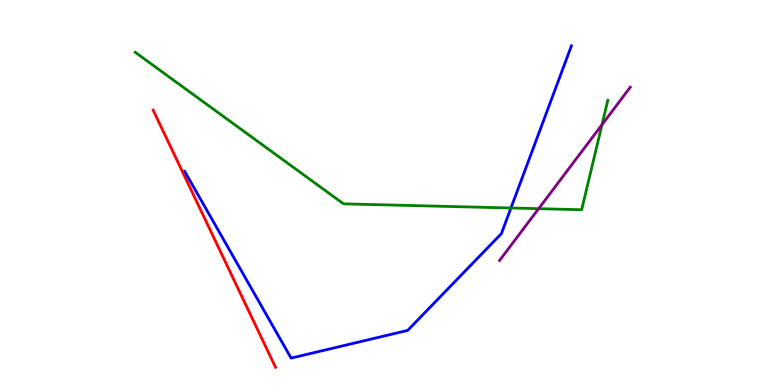[{'lines': ['blue', 'red'], 'intersections': []}, {'lines': ['green', 'red'], 'intersections': []}, {'lines': ['purple', 'red'], 'intersections': []}, {'lines': ['blue', 'green'], 'intersections': [{'x': 6.59, 'y': 4.6}]}, {'lines': ['blue', 'purple'], 'intersections': []}, {'lines': ['green', 'purple'], 'intersections': [{'x': 6.95, 'y': 4.58}, {'x': 7.77, 'y': 6.76}]}]